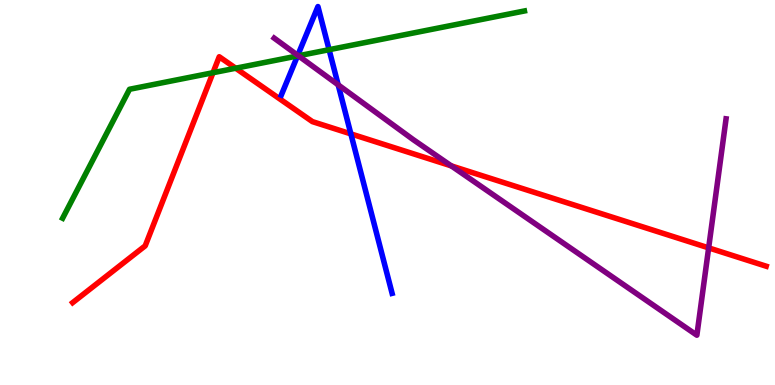[{'lines': ['blue', 'red'], 'intersections': [{'x': 4.53, 'y': 6.52}]}, {'lines': ['green', 'red'], 'intersections': [{'x': 2.75, 'y': 8.11}, {'x': 3.04, 'y': 8.23}]}, {'lines': ['purple', 'red'], 'intersections': [{'x': 5.82, 'y': 5.69}, {'x': 9.14, 'y': 3.56}]}, {'lines': ['blue', 'green'], 'intersections': [{'x': 3.84, 'y': 8.55}, {'x': 4.25, 'y': 8.71}]}, {'lines': ['blue', 'purple'], 'intersections': [{'x': 3.84, 'y': 8.56}, {'x': 4.36, 'y': 7.8}]}, {'lines': ['green', 'purple'], 'intersections': [{'x': 3.85, 'y': 8.55}]}]